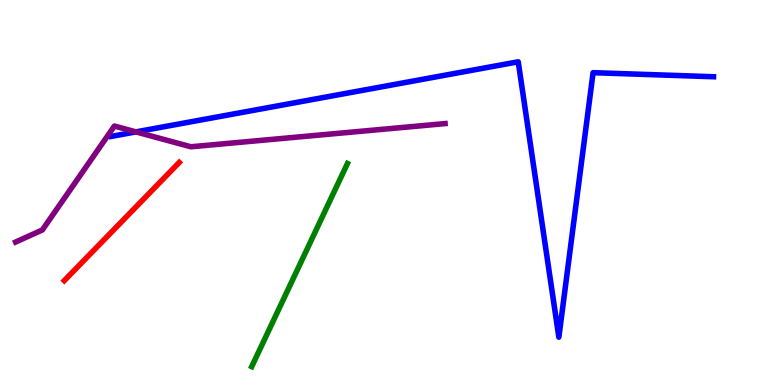[{'lines': ['blue', 'red'], 'intersections': []}, {'lines': ['green', 'red'], 'intersections': []}, {'lines': ['purple', 'red'], 'intersections': []}, {'lines': ['blue', 'green'], 'intersections': []}, {'lines': ['blue', 'purple'], 'intersections': [{'x': 1.75, 'y': 6.57}]}, {'lines': ['green', 'purple'], 'intersections': []}]